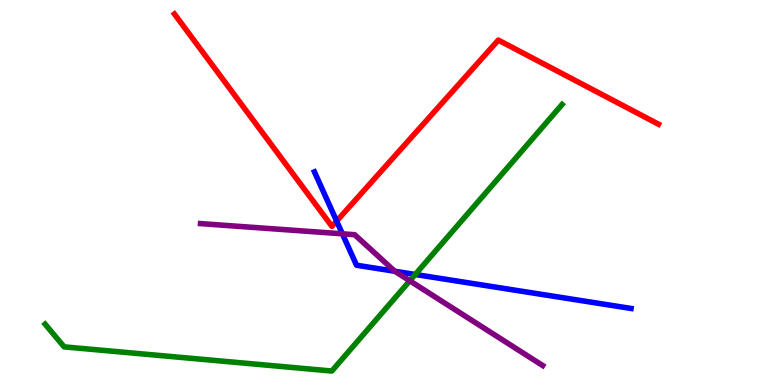[{'lines': ['blue', 'red'], 'intersections': [{'x': 4.34, 'y': 4.26}]}, {'lines': ['green', 'red'], 'intersections': []}, {'lines': ['purple', 'red'], 'intersections': []}, {'lines': ['blue', 'green'], 'intersections': [{'x': 5.36, 'y': 2.87}]}, {'lines': ['blue', 'purple'], 'intersections': [{'x': 4.42, 'y': 3.93}, {'x': 5.09, 'y': 2.95}]}, {'lines': ['green', 'purple'], 'intersections': [{'x': 5.29, 'y': 2.71}]}]